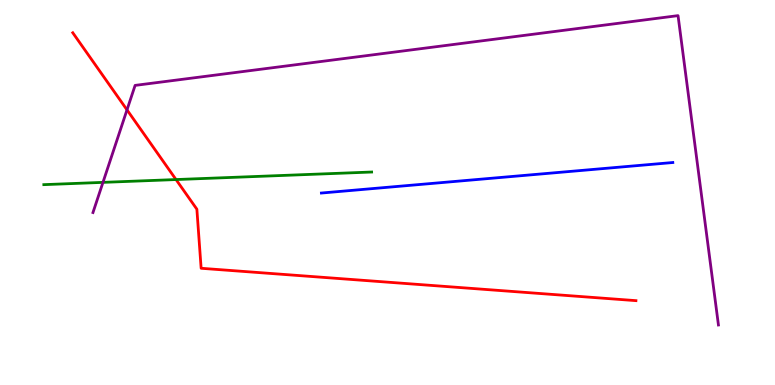[{'lines': ['blue', 'red'], 'intersections': []}, {'lines': ['green', 'red'], 'intersections': [{'x': 2.27, 'y': 5.34}]}, {'lines': ['purple', 'red'], 'intersections': [{'x': 1.64, 'y': 7.15}]}, {'lines': ['blue', 'green'], 'intersections': []}, {'lines': ['blue', 'purple'], 'intersections': []}, {'lines': ['green', 'purple'], 'intersections': [{'x': 1.33, 'y': 5.26}]}]